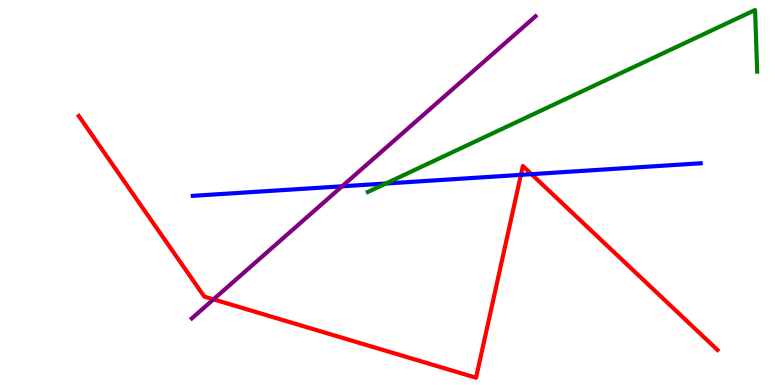[{'lines': ['blue', 'red'], 'intersections': [{'x': 6.72, 'y': 5.46}, {'x': 6.86, 'y': 5.48}]}, {'lines': ['green', 'red'], 'intersections': []}, {'lines': ['purple', 'red'], 'intersections': [{'x': 2.75, 'y': 2.22}]}, {'lines': ['blue', 'green'], 'intersections': [{'x': 4.98, 'y': 5.23}]}, {'lines': ['blue', 'purple'], 'intersections': [{'x': 4.41, 'y': 5.16}]}, {'lines': ['green', 'purple'], 'intersections': []}]